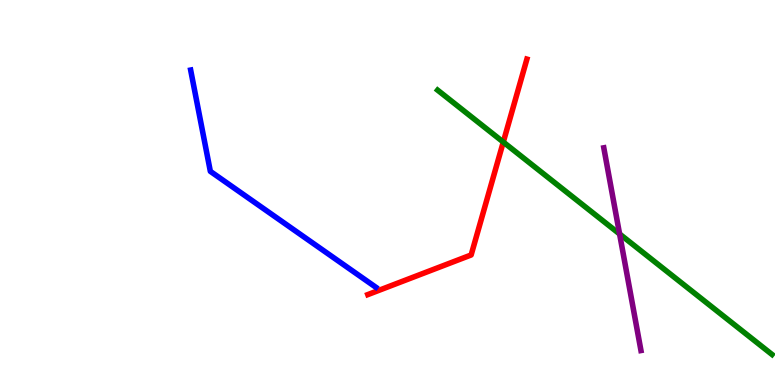[{'lines': ['blue', 'red'], 'intersections': []}, {'lines': ['green', 'red'], 'intersections': [{'x': 6.49, 'y': 6.31}]}, {'lines': ['purple', 'red'], 'intersections': []}, {'lines': ['blue', 'green'], 'intersections': []}, {'lines': ['blue', 'purple'], 'intersections': []}, {'lines': ['green', 'purple'], 'intersections': [{'x': 7.99, 'y': 3.92}]}]